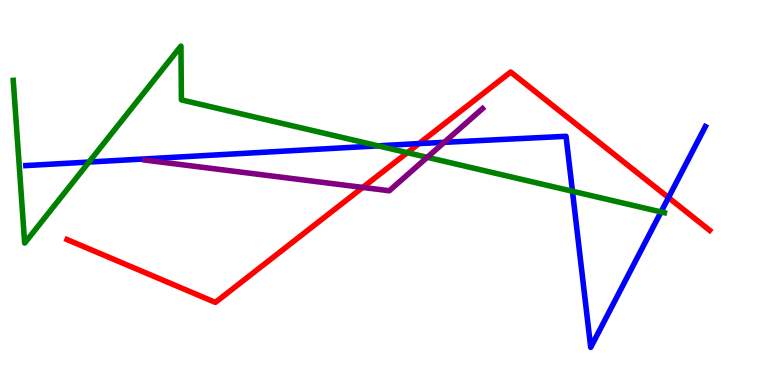[{'lines': ['blue', 'red'], 'intersections': [{'x': 5.41, 'y': 6.27}, {'x': 8.63, 'y': 4.87}]}, {'lines': ['green', 'red'], 'intersections': [{'x': 5.26, 'y': 6.03}]}, {'lines': ['purple', 'red'], 'intersections': [{'x': 4.68, 'y': 5.13}]}, {'lines': ['blue', 'green'], 'intersections': [{'x': 1.15, 'y': 5.79}, {'x': 4.88, 'y': 6.21}, {'x': 7.39, 'y': 5.03}, {'x': 8.53, 'y': 4.5}]}, {'lines': ['blue', 'purple'], 'intersections': [{'x': 5.73, 'y': 6.3}]}, {'lines': ['green', 'purple'], 'intersections': [{'x': 5.51, 'y': 5.91}]}]